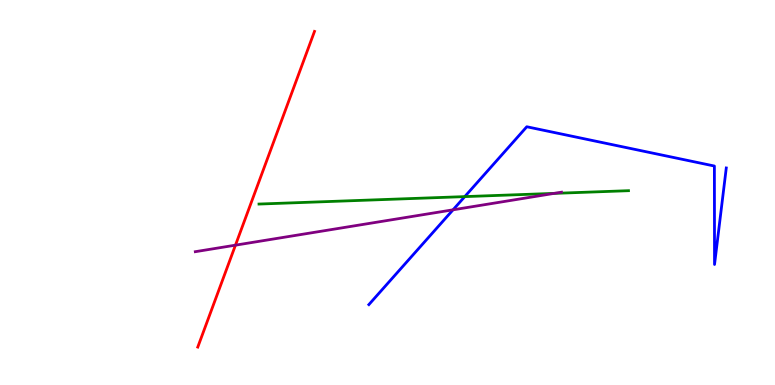[{'lines': ['blue', 'red'], 'intersections': []}, {'lines': ['green', 'red'], 'intersections': []}, {'lines': ['purple', 'red'], 'intersections': [{'x': 3.04, 'y': 3.63}]}, {'lines': ['blue', 'green'], 'intersections': [{'x': 6.0, 'y': 4.89}]}, {'lines': ['blue', 'purple'], 'intersections': [{'x': 5.85, 'y': 4.55}]}, {'lines': ['green', 'purple'], 'intersections': [{'x': 7.15, 'y': 4.98}]}]